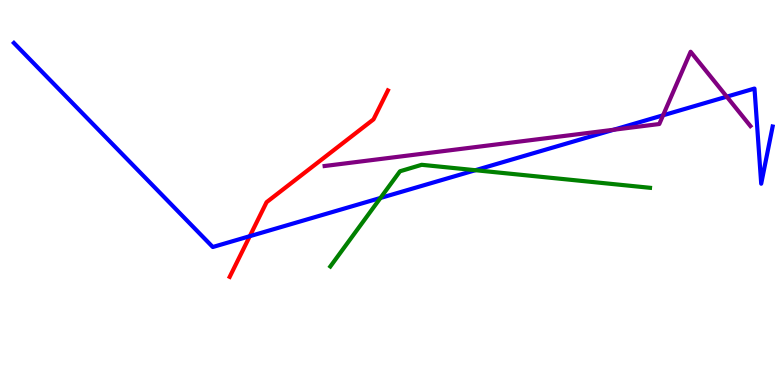[{'lines': ['blue', 'red'], 'intersections': [{'x': 3.22, 'y': 3.87}]}, {'lines': ['green', 'red'], 'intersections': []}, {'lines': ['purple', 'red'], 'intersections': []}, {'lines': ['blue', 'green'], 'intersections': [{'x': 4.91, 'y': 4.86}, {'x': 6.13, 'y': 5.58}]}, {'lines': ['blue', 'purple'], 'intersections': [{'x': 7.92, 'y': 6.63}, {'x': 8.56, 'y': 7.01}, {'x': 9.38, 'y': 7.49}]}, {'lines': ['green', 'purple'], 'intersections': []}]